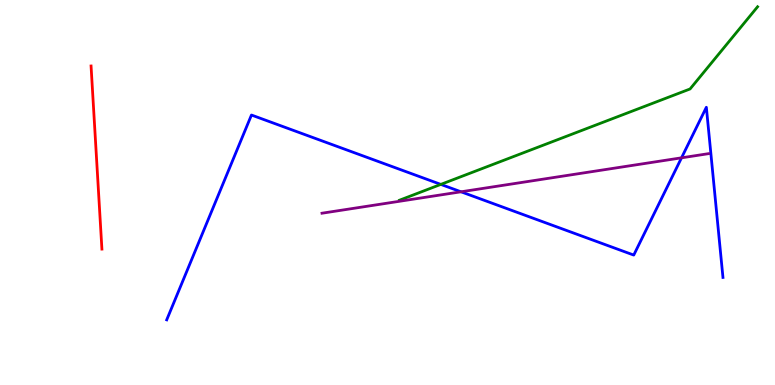[{'lines': ['blue', 'red'], 'intersections': []}, {'lines': ['green', 'red'], 'intersections': []}, {'lines': ['purple', 'red'], 'intersections': []}, {'lines': ['blue', 'green'], 'intersections': [{'x': 5.69, 'y': 5.21}]}, {'lines': ['blue', 'purple'], 'intersections': [{'x': 5.95, 'y': 5.02}, {'x': 8.79, 'y': 5.9}]}, {'lines': ['green', 'purple'], 'intersections': []}]